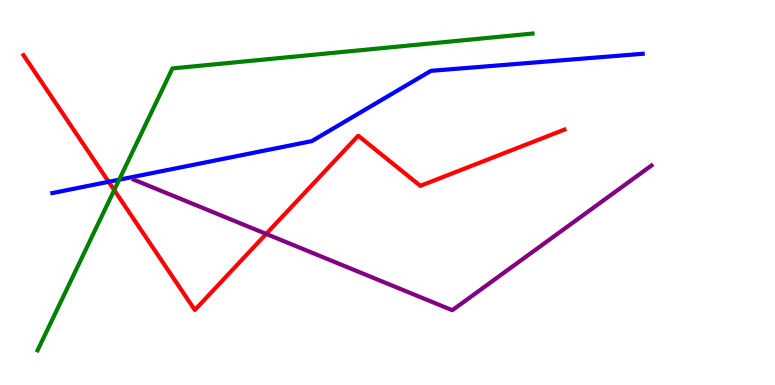[{'lines': ['blue', 'red'], 'intersections': [{'x': 1.4, 'y': 5.28}]}, {'lines': ['green', 'red'], 'intersections': [{'x': 1.47, 'y': 5.06}]}, {'lines': ['purple', 'red'], 'intersections': [{'x': 3.43, 'y': 3.92}]}, {'lines': ['blue', 'green'], 'intersections': [{'x': 1.54, 'y': 5.33}]}, {'lines': ['blue', 'purple'], 'intersections': []}, {'lines': ['green', 'purple'], 'intersections': []}]